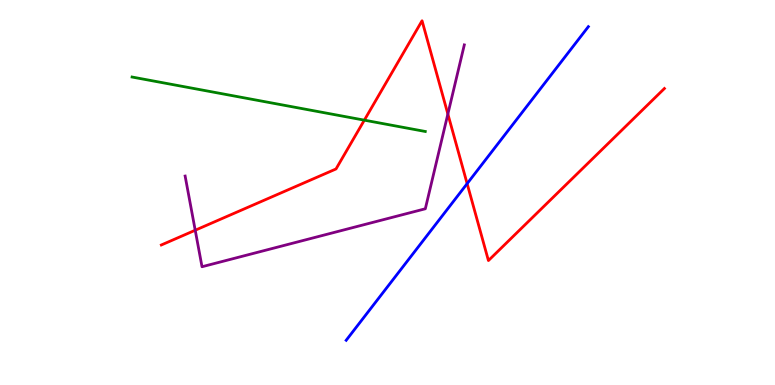[{'lines': ['blue', 'red'], 'intersections': [{'x': 6.03, 'y': 5.23}]}, {'lines': ['green', 'red'], 'intersections': [{'x': 4.7, 'y': 6.88}]}, {'lines': ['purple', 'red'], 'intersections': [{'x': 2.52, 'y': 4.02}, {'x': 5.78, 'y': 7.04}]}, {'lines': ['blue', 'green'], 'intersections': []}, {'lines': ['blue', 'purple'], 'intersections': []}, {'lines': ['green', 'purple'], 'intersections': []}]